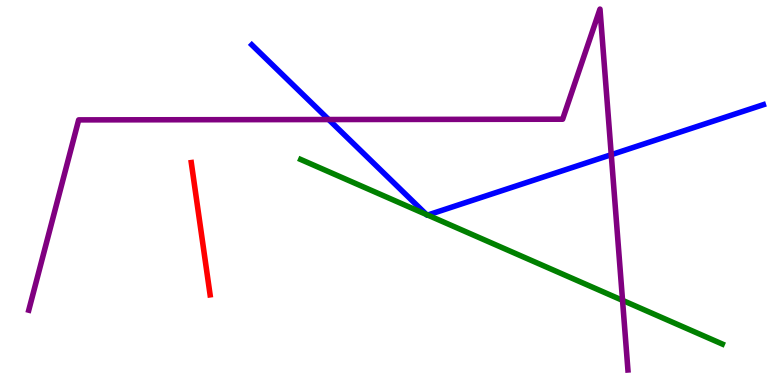[{'lines': ['blue', 'red'], 'intersections': []}, {'lines': ['green', 'red'], 'intersections': []}, {'lines': ['purple', 'red'], 'intersections': []}, {'lines': ['blue', 'green'], 'intersections': [{'x': 5.5, 'y': 4.43}, {'x': 5.52, 'y': 4.41}]}, {'lines': ['blue', 'purple'], 'intersections': [{'x': 4.24, 'y': 6.9}, {'x': 7.89, 'y': 5.98}]}, {'lines': ['green', 'purple'], 'intersections': [{'x': 8.03, 'y': 2.2}]}]